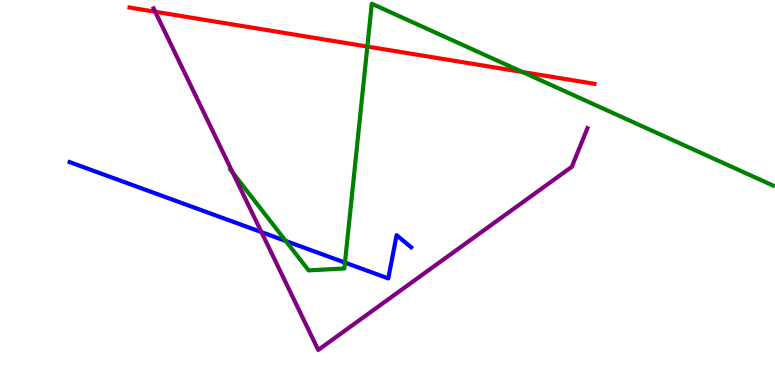[{'lines': ['blue', 'red'], 'intersections': []}, {'lines': ['green', 'red'], 'intersections': [{'x': 4.74, 'y': 8.79}, {'x': 6.74, 'y': 8.13}]}, {'lines': ['purple', 'red'], 'intersections': [{'x': 2.0, 'y': 9.69}]}, {'lines': ['blue', 'green'], 'intersections': [{'x': 3.69, 'y': 3.74}, {'x': 4.45, 'y': 3.18}]}, {'lines': ['blue', 'purple'], 'intersections': [{'x': 3.37, 'y': 3.97}]}, {'lines': ['green', 'purple'], 'intersections': [{'x': 3.0, 'y': 5.51}]}]